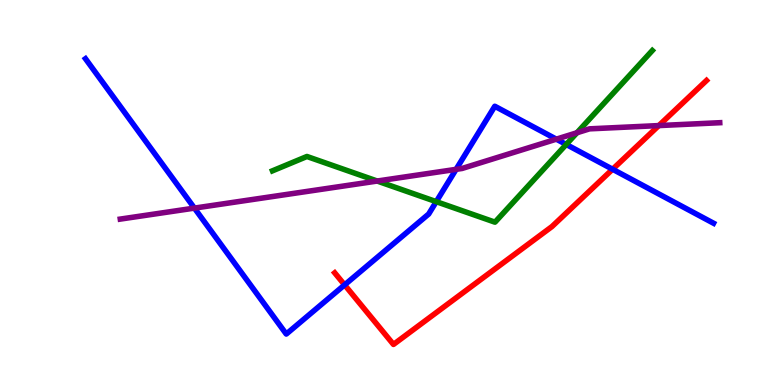[{'lines': ['blue', 'red'], 'intersections': [{'x': 4.45, 'y': 2.6}, {'x': 7.9, 'y': 5.6}]}, {'lines': ['green', 'red'], 'intersections': []}, {'lines': ['purple', 'red'], 'intersections': [{'x': 8.5, 'y': 6.74}]}, {'lines': ['blue', 'green'], 'intersections': [{'x': 5.63, 'y': 4.76}, {'x': 7.31, 'y': 6.25}]}, {'lines': ['blue', 'purple'], 'intersections': [{'x': 2.51, 'y': 4.59}, {'x': 5.88, 'y': 5.6}, {'x': 7.18, 'y': 6.39}]}, {'lines': ['green', 'purple'], 'intersections': [{'x': 4.87, 'y': 5.3}, {'x': 7.44, 'y': 6.55}]}]